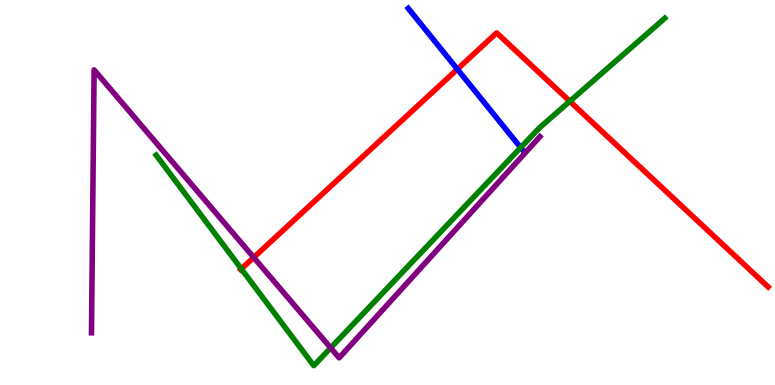[{'lines': ['blue', 'red'], 'intersections': [{'x': 5.9, 'y': 8.2}]}, {'lines': ['green', 'red'], 'intersections': [{'x': 3.11, 'y': 3.02}, {'x': 7.35, 'y': 7.37}]}, {'lines': ['purple', 'red'], 'intersections': [{'x': 3.27, 'y': 3.31}]}, {'lines': ['blue', 'green'], 'intersections': [{'x': 6.72, 'y': 6.17}]}, {'lines': ['blue', 'purple'], 'intersections': []}, {'lines': ['green', 'purple'], 'intersections': [{'x': 4.27, 'y': 0.964}]}]